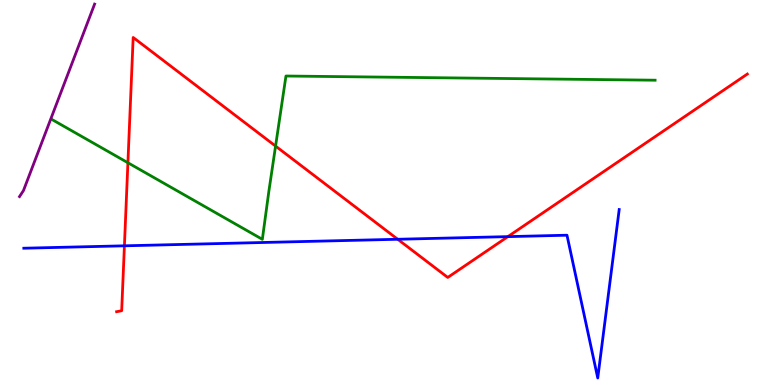[{'lines': ['blue', 'red'], 'intersections': [{'x': 1.61, 'y': 3.62}, {'x': 5.13, 'y': 3.79}, {'x': 6.55, 'y': 3.85}]}, {'lines': ['green', 'red'], 'intersections': [{'x': 1.65, 'y': 5.77}, {'x': 3.56, 'y': 6.21}]}, {'lines': ['purple', 'red'], 'intersections': []}, {'lines': ['blue', 'green'], 'intersections': []}, {'lines': ['blue', 'purple'], 'intersections': []}, {'lines': ['green', 'purple'], 'intersections': []}]